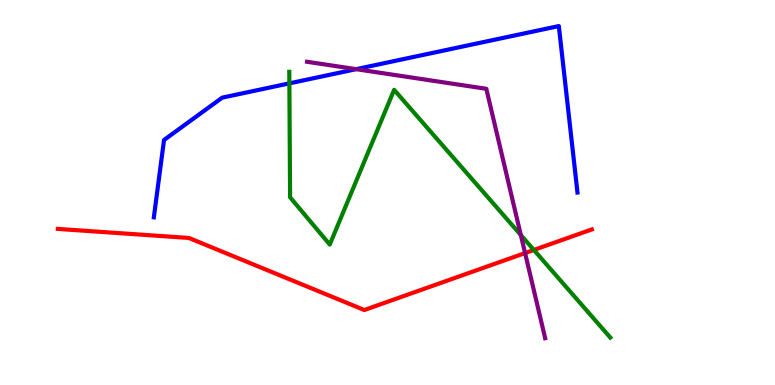[{'lines': ['blue', 'red'], 'intersections': []}, {'lines': ['green', 'red'], 'intersections': [{'x': 6.89, 'y': 3.51}]}, {'lines': ['purple', 'red'], 'intersections': [{'x': 6.78, 'y': 3.43}]}, {'lines': ['blue', 'green'], 'intersections': [{'x': 3.73, 'y': 7.83}]}, {'lines': ['blue', 'purple'], 'intersections': [{'x': 4.6, 'y': 8.2}]}, {'lines': ['green', 'purple'], 'intersections': [{'x': 6.72, 'y': 3.9}]}]